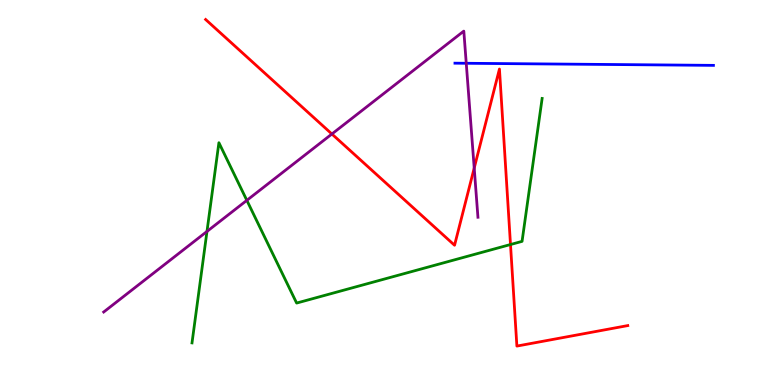[{'lines': ['blue', 'red'], 'intersections': []}, {'lines': ['green', 'red'], 'intersections': [{'x': 6.59, 'y': 3.65}]}, {'lines': ['purple', 'red'], 'intersections': [{'x': 4.28, 'y': 6.52}, {'x': 6.12, 'y': 5.63}]}, {'lines': ['blue', 'green'], 'intersections': []}, {'lines': ['blue', 'purple'], 'intersections': [{'x': 6.02, 'y': 8.36}]}, {'lines': ['green', 'purple'], 'intersections': [{'x': 2.67, 'y': 3.99}, {'x': 3.19, 'y': 4.8}]}]